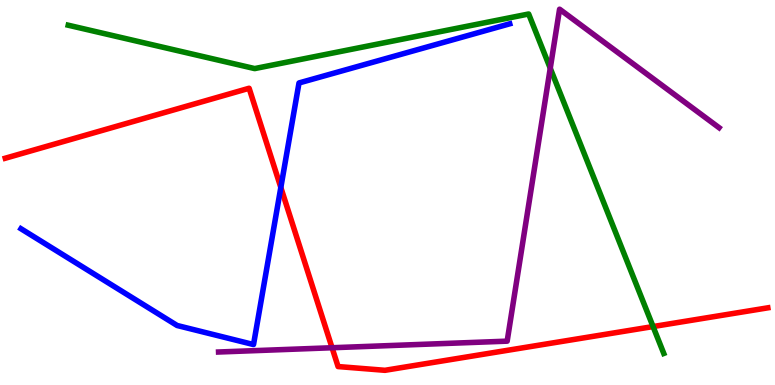[{'lines': ['blue', 'red'], 'intersections': [{'x': 3.62, 'y': 5.13}]}, {'lines': ['green', 'red'], 'intersections': [{'x': 8.43, 'y': 1.52}]}, {'lines': ['purple', 'red'], 'intersections': [{'x': 4.28, 'y': 0.968}]}, {'lines': ['blue', 'green'], 'intersections': []}, {'lines': ['blue', 'purple'], 'intersections': []}, {'lines': ['green', 'purple'], 'intersections': [{'x': 7.1, 'y': 8.23}]}]